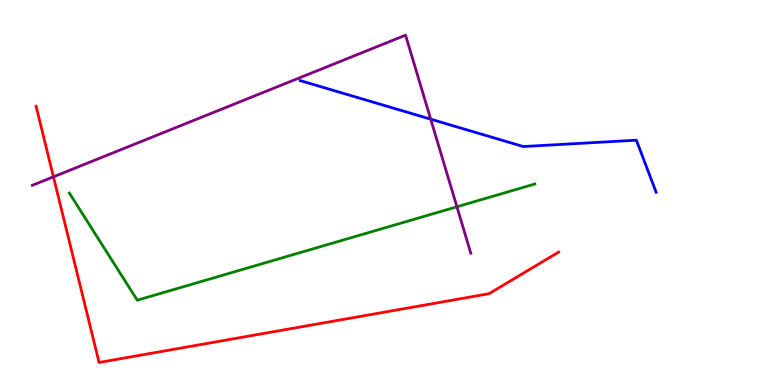[{'lines': ['blue', 'red'], 'intersections': []}, {'lines': ['green', 'red'], 'intersections': []}, {'lines': ['purple', 'red'], 'intersections': [{'x': 0.69, 'y': 5.41}]}, {'lines': ['blue', 'green'], 'intersections': []}, {'lines': ['blue', 'purple'], 'intersections': [{'x': 5.56, 'y': 6.9}]}, {'lines': ['green', 'purple'], 'intersections': [{'x': 5.9, 'y': 4.63}]}]